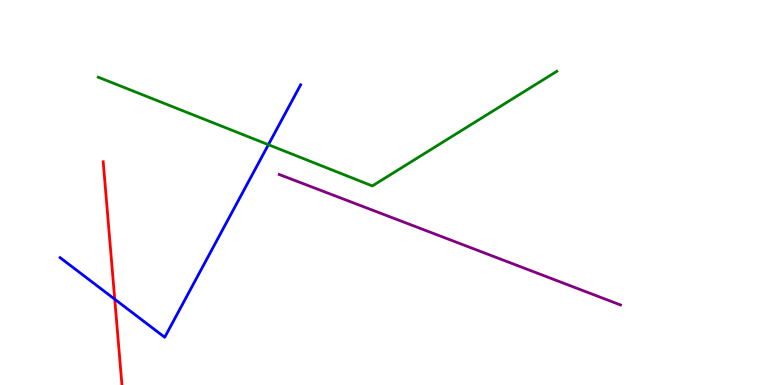[{'lines': ['blue', 'red'], 'intersections': [{'x': 1.48, 'y': 2.23}]}, {'lines': ['green', 'red'], 'intersections': []}, {'lines': ['purple', 'red'], 'intersections': []}, {'lines': ['blue', 'green'], 'intersections': [{'x': 3.46, 'y': 6.24}]}, {'lines': ['blue', 'purple'], 'intersections': []}, {'lines': ['green', 'purple'], 'intersections': []}]